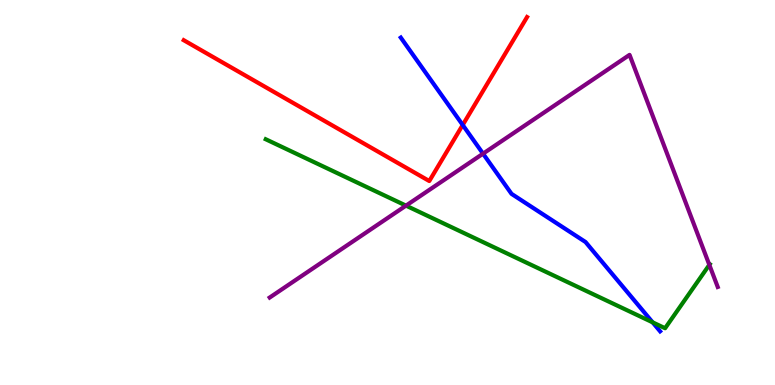[{'lines': ['blue', 'red'], 'intersections': [{'x': 5.97, 'y': 6.75}]}, {'lines': ['green', 'red'], 'intersections': []}, {'lines': ['purple', 'red'], 'intersections': []}, {'lines': ['blue', 'green'], 'intersections': [{'x': 8.42, 'y': 1.63}]}, {'lines': ['blue', 'purple'], 'intersections': [{'x': 6.23, 'y': 6.01}]}, {'lines': ['green', 'purple'], 'intersections': [{'x': 5.24, 'y': 4.66}, {'x': 9.15, 'y': 3.12}]}]